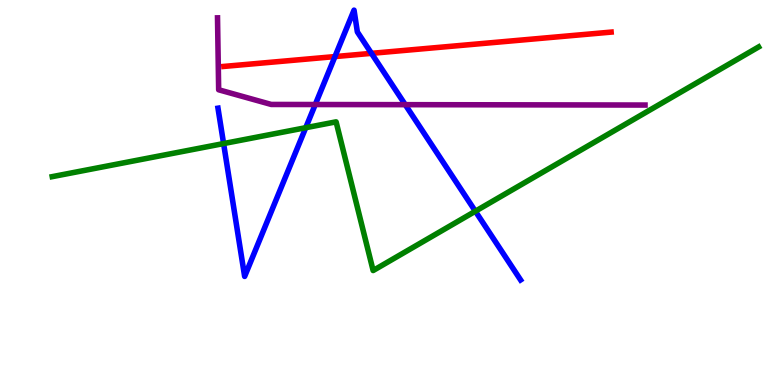[{'lines': ['blue', 'red'], 'intersections': [{'x': 4.32, 'y': 8.53}, {'x': 4.79, 'y': 8.61}]}, {'lines': ['green', 'red'], 'intersections': []}, {'lines': ['purple', 'red'], 'intersections': []}, {'lines': ['blue', 'green'], 'intersections': [{'x': 2.89, 'y': 6.27}, {'x': 3.95, 'y': 6.68}, {'x': 6.13, 'y': 4.51}]}, {'lines': ['blue', 'purple'], 'intersections': [{'x': 4.07, 'y': 7.29}, {'x': 5.23, 'y': 7.28}]}, {'lines': ['green', 'purple'], 'intersections': []}]